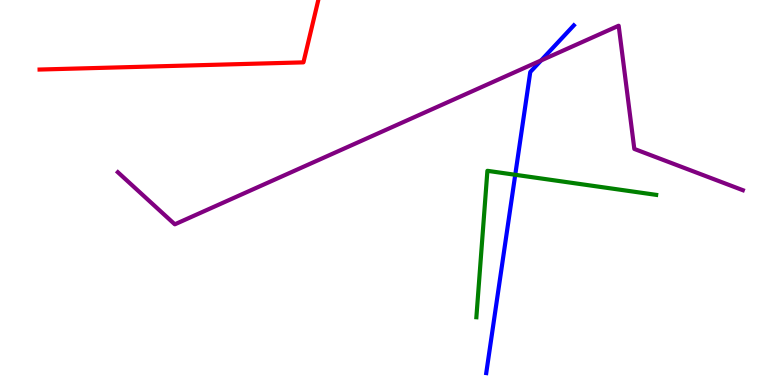[{'lines': ['blue', 'red'], 'intersections': []}, {'lines': ['green', 'red'], 'intersections': []}, {'lines': ['purple', 'red'], 'intersections': []}, {'lines': ['blue', 'green'], 'intersections': [{'x': 6.65, 'y': 5.46}]}, {'lines': ['blue', 'purple'], 'intersections': [{'x': 6.98, 'y': 8.43}]}, {'lines': ['green', 'purple'], 'intersections': []}]